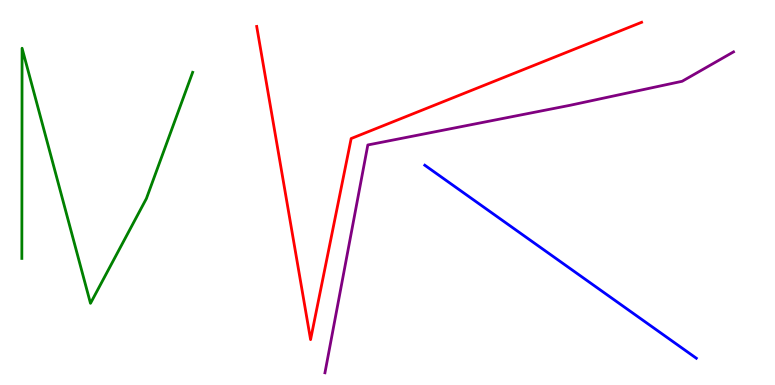[{'lines': ['blue', 'red'], 'intersections': []}, {'lines': ['green', 'red'], 'intersections': []}, {'lines': ['purple', 'red'], 'intersections': []}, {'lines': ['blue', 'green'], 'intersections': []}, {'lines': ['blue', 'purple'], 'intersections': []}, {'lines': ['green', 'purple'], 'intersections': []}]